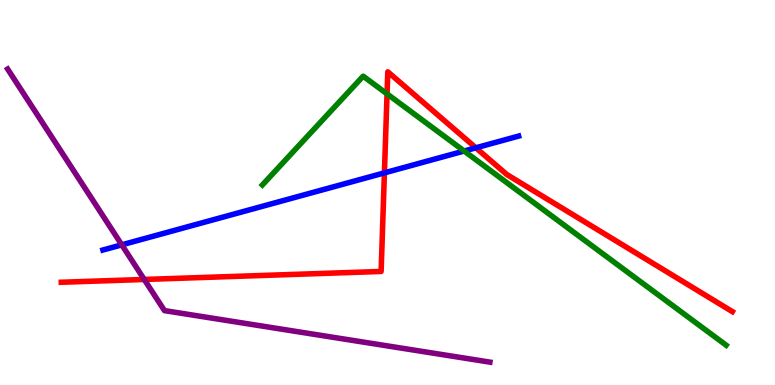[{'lines': ['blue', 'red'], 'intersections': [{'x': 4.96, 'y': 5.51}, {'x': 6.14, 'y': 6.16}]}, {'lines': ['green', 'red'], 'intersections': [{'x': 4.99, 'y': 7.56}]}, {'lines': ['purple', 'red'], 'intersections': [{'x': 1.86, 'y': 2.74}]}, {'lines': ['blue', 'green'], 'intersections': [{'x': 5.99, 'y': 6.08}]}, {'lines': ['blue', 'purple'], 'intersections': [{'x': 1.57, 'y': 3.64}]}, {'lines': ['green', 'purple'], 'intersections': []}]